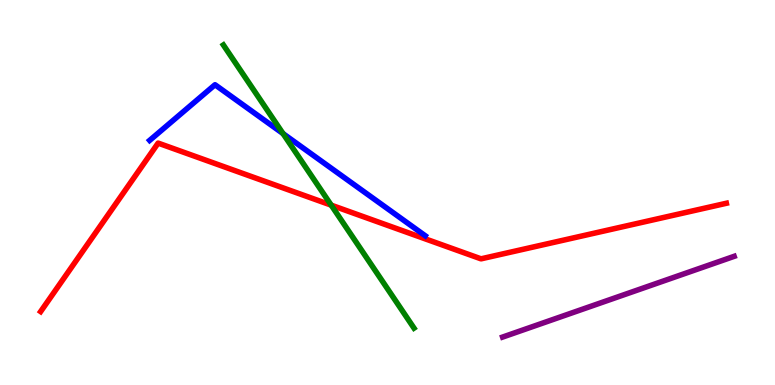[{'lines': ['blue', 'red'], 'intersections': []}, {'lines': ['green', 'red'], 'intersections': [{'x': 4.27, 'y': 4.67}]}, {'lines': ['purple', 'red'], 'intersections': []}, {'lines': ['blue', 'green'], 'intersections': [{'x': 3.65, 'y': 6.53}]}, {'lines': ['blue', 'purple'], 'intersections': []}, {'lines': ['green', 'purple'], 'intersections': []}]